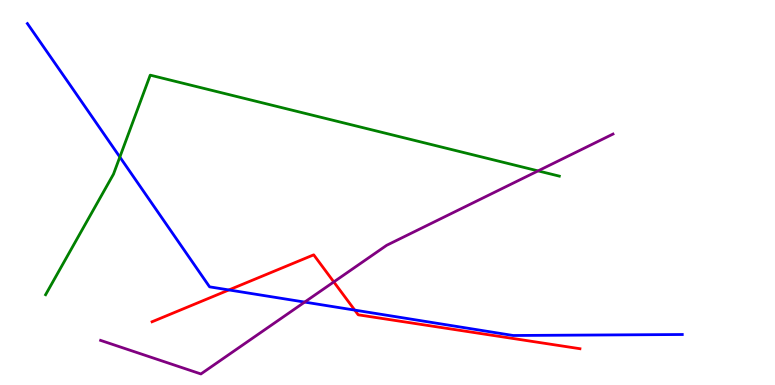[{'lines': ['blue', 'red'], 'intersections': [{'x': 2.95, 'y': 2.47}, {'x': 4.58, 'y': 1.95}]}, {'lines': ['green', 'red'], 'intersections': []}, {'lines': ['purple', 'red'], 'intersections': [{'x': 4.31, 'y': 2.68}]}, {'lines': ['blue', 'green'], 'intersections': [{'x': 1.55, 'y': 5.92}]}, {'lines': ['blue', 'purple'], 'intersections': [{'x': 3.93, 'y': 2.15}]}, {'lines': ['green', 'purple'], 'intersections': [{'x': 6.94, 'y': 5.56}]}]